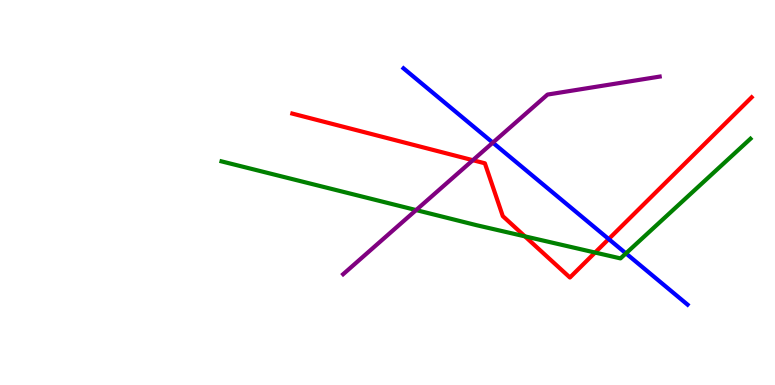[{'lines': ['blue', 'red'], 'intersections': [{'x': 7.85, 'y': 3.79}]}, {'lines': ['green', 'red'], 'intersections': [{'x': 6.77, 'y': 3.86}, {'x': 7.68, 'y': 3.44}]}, {'lines': ['purple', 'red'], 'intersections': [{'x': 6.1, 'y': 5.84}]}, {'lines': ['blue', 'green'], 'intersections': [{'x': 8.08, 'y': 3.42}]}, {'lines': ['blue', 'purple'], 'intersections': [{'x': 6.36, 'y': 6.3}]}, {'lines': ['green', 'purple'], 'intersections': [{'x': 5.37, 'y': 4.54}]}]